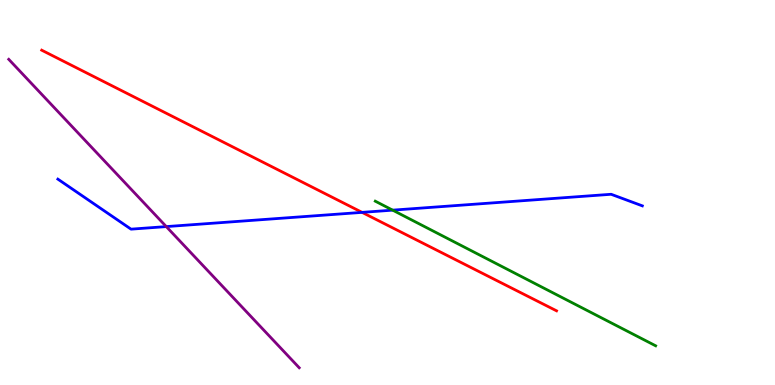[{'lines': ['blue', 'red'], 'intersections': [{'x': 4.67, 'y': 4.48}]}, {'lines': ['green', 'red'], 'intersections': []}, {'lines': ['purple', 'red'], 'intersections': []}, {'lines': ['blue', 'green'], 'intersections': [{'x': 5.07, 'y': 4.54}]}, {'lines': ['blue', 'purple'], 'intersections': [{'x': 2.15, 'y': 4.11}]}, {'lines': ['green', 'purple'], 'intersections': []}]